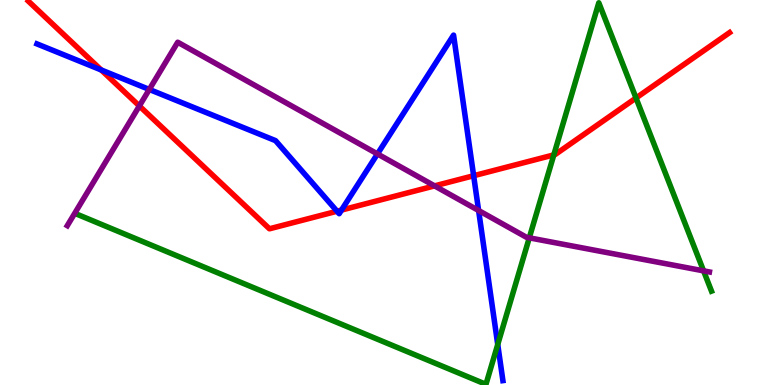[{'lines': ['blue', 'red'], 'intersections': [{'x': 1.31, 'y': 8.18}, {'x': 4.35, 'y': 4.51}, {'x': 4.41, 'y': 4.54}, {'x': 6.11, 'y': 5.44}]}, {'lines': ['green', 'red'], 'intersections': [{'x': 7.15, 'y': 5.98}, {'x': 8.21, 'y': 7.45}]}, {'lines': ['purple', 'red'], 'intersections': [{'x': 1.8, 'y': 7.25}, {'x': 5.61, 'y': 5.17}]}, {'lines': ['blue', 'green'], 'intersections': [{'x': 6.42, 'y': 1.05}]}, {'lines': ['blue', 'purple'], 'intersections': [{'x': 1.93, 'y': 7.68}, {'x': 4.87, 'y': 6.0}, {'x': 6.18, 'y': 4.53}]}, {'lines': ['green', 'purple'], 'intersections': [{'x': 6.83, 'y': 3.82}, {'x': 9.08, 'y': 2.96}]}]